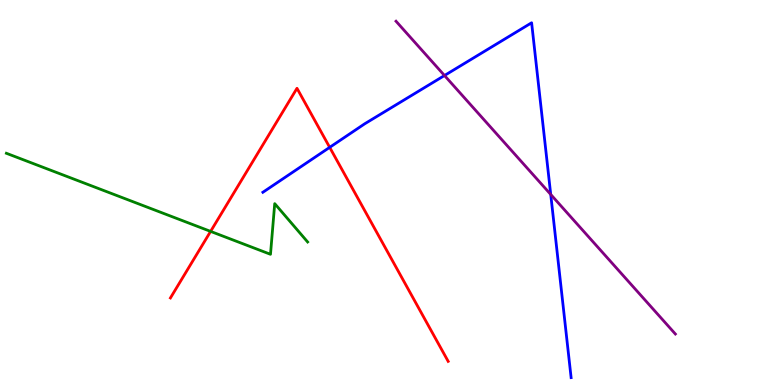[{'lines': ['blue', 'red'], 'intersections': [{'x': 4.25, 'y': 6.17}]}, {'lines': ['green', 'red'], 'intersections': [{'x': 2.72, 'y': 3.99}]}, {'lines': ['purple', 'red'], 'intersections': []}, {'lines': ['blue', 'green'], 'intersections': []}, {'lines': ['blue', 'purple'], 'intersections': [{'x': 5.74, 'y': 8.04}, {'x': 7.11, 'y': 4.95}]}, {'lines': ['green', 'purple'], 'intersections': []}]